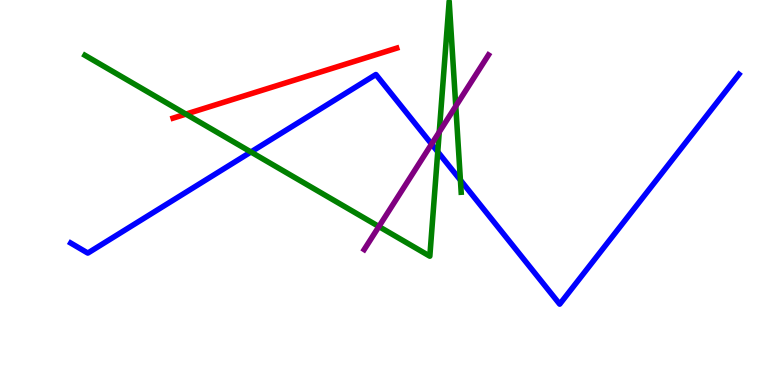[{'lines': ['blue', 'red'], 'intersections': []}, {'lines': ['green', 'red'], 'intersections': [{'x': 2.4, 'y': 7.04}]}, {'lines': ['purple', 'red'], 'intersections': []}, {'lines': ['blue', 'green'], 'intersections': [{'x': 3.24, 'y': 6.05}, {'x': 5.65, 'y': 6.06}, {'x': 5.94, 'y': 5.32}]}, {'lines': ['blue', 'purple'], 'intersections': [{'x': 5.57, 'y': 6.26}]}, {'lines': ['green', 'purple'], 'intersections': [{'x': 4.89, 'y': 4.12}, {'x': 5.67, 'y': 6.57}, {'x': 5.88, 'y': 7.24}]}]